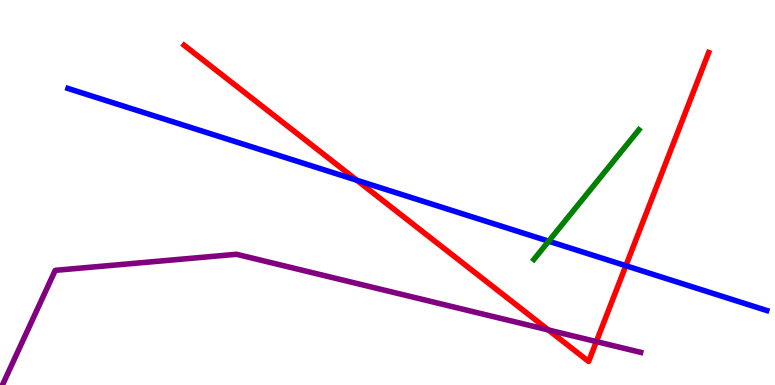[{'lines': ['blue', 'red'], 'intersections': [{'x': 4.6, 'y': 5.32}, {'x': 8.08, 'y': 3.1}]}, {'lines': ['green', 'red'], 'intersections': []}, {'lines': ['purple', 'red'], 'intersections': [{'x': 7.08, 'y': 1.43}, {'x': 7.7, 'y': 1.13}]}, {'lines': ['blue', 'green'], 'intersections': [{'x': 7.08, 'y': 3.74}]}, {'lines': ['blue', 'purple'], 'intersections': []}, {'lines': ['green', 'purple'], 'intersections': []}]